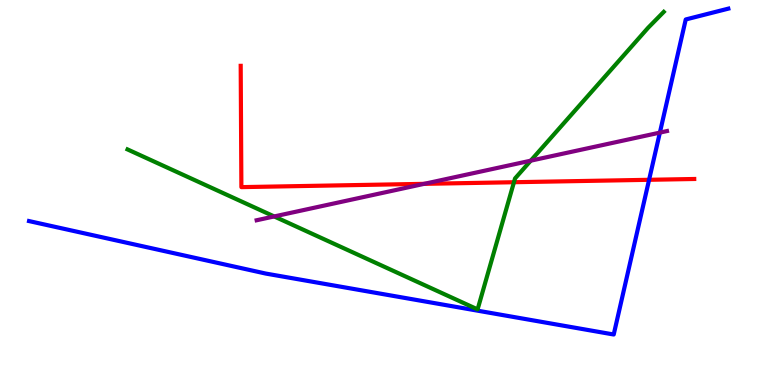[{'lines': ['blue', 'red'], 'intersections': [{'x': 8.38, 'y': 5.33}]}, {'lines': ['green', 'red'], 'intersections': [{'x': 6.63, 'y': 5.27}]}, {'lines': ['purple', 'red'], 'intersections': [{'x': 5.47, 'y': 5.22}]}, {'lines': ['blue', 'green'], 'intersections': []}, {'lines': ['blue', 'purple'], 'intersections': [{'x': 8.51, 'y': 6.56}]}, {'lines': ['green', 'purple'], 'intersections': [{'x': 3.54, 'y': 4.38}, {'x': 6.85, 'y': 5.83}]}]